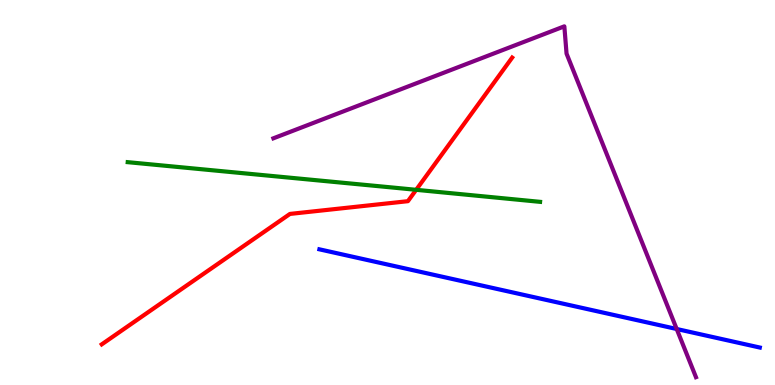[{'lines': ['blue', 'red'], 'intersections': []}, {'lines': ['green', 'red'], 'intersections': [{'x': 5.37, 'y': 5.07}]}, {'lines': ['purple', 'red'], 'intersections': []}, {'lines': ['blue', 'green'], 'intersections': []}, {'lines': ['blue', 'purple'], 'intersections': [{'x': 8.73, 'y': 1.45}]}, {'lines': ['green', 'purple'], 'intersections': []}]